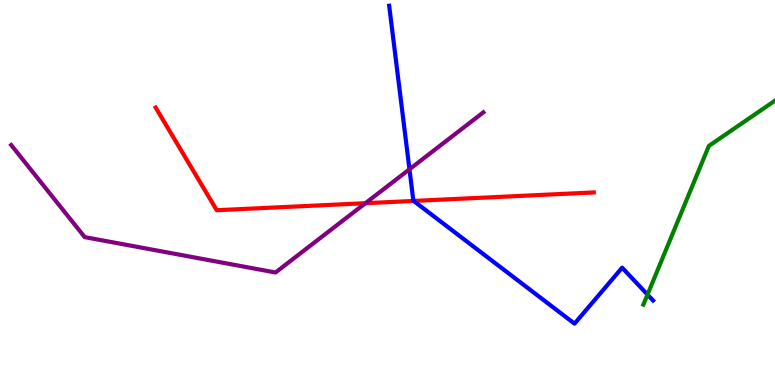[{'lines': ['blue', 'red'], 'intersections': [{'x': 5.34, 'y': 4.78}]}, {'lines': ['green', 'red'], 'intersections': []}, {'lines': ['purple', 'red'], 'intersections': [{'x': 4.72, 'y': 4.72}]}, {'lines': ['blue', 'green'], 'intersections': [{'x': 8.36, 'y': 2.35}]}, {'lines': ['blue', 'purple'], 'intersections': [{'x': 5.28, 'y': 5.6}]}, {'lines': ['green', 'purple'], 'intersections': []}]